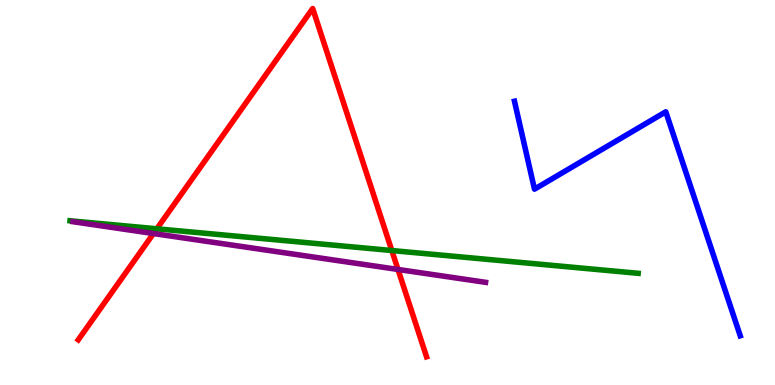[{'lines': ['blue', 'red'], 'intersections': []}, {'lines': ['green', 'red'], 'intersections': [{'x': 2.02, 'y': 4.06}, {'x': 5.06, 'y': 3.49}]}, {'lines': ['purple', 'red'], 'intersections': [{'x': 1.98, 'y': 3.93}, {'x': 5.14, 'y': 3.0}]}, {'lines': ['blue', 'green'], 'intersections': []}, {'lines': ['blue', 'purple'], 'intersections': []}, {'lines': ['green', 'purple'], 'intersections': []}]